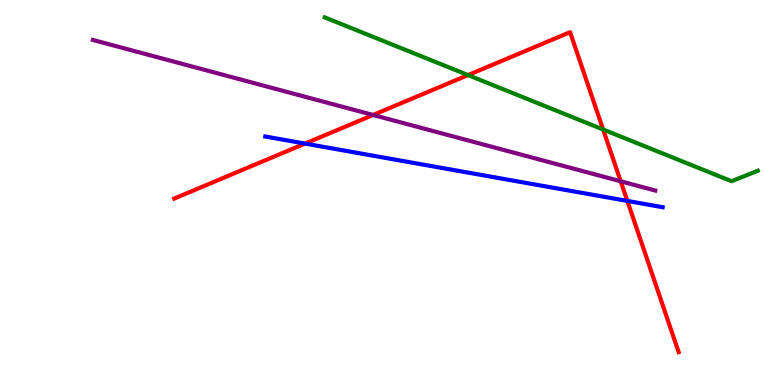[{'lines': ['blue', 'red'], 'intersections': [{'x': 3.94, 'y': 6.27}, {'x': 8.09, 'y': 4.78}]}, {'lines': ['green', 'red'], 'intersections': [{'x': 6.04, 'y': 8.05}, {'x': 7.78, 'y': 6.64}]}, {'lines': ['purple', 'red'], 'intersections': [{'x': 4.81, 'y': 7.01}, {'x': 8.01, 'y': 5.29}]}, {'lines': ['blue', 'green'], 'intersections': []}, {'lines': ['blue', 'purple'], 'intersections': []}, {'lines': ['green', 'purple'], 'intersections': []}]